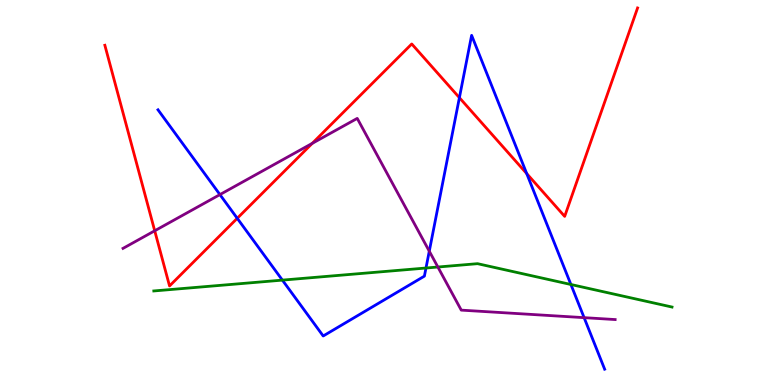[{'lines': ['blue', 'red'], 'intersections': [{'x': 3.06, 'y': 4.33}, {'x': 5.93, 'y': 7.46}, {'x': 6.8, 'y': 5.49}]}, {'lines': ['green', 'red'], 'intersections': []}, {'lines': ['purple', 'red'], 'intersections': [{'x': 2.0, 'y': 4.01}, {'x': 4.03, 'y': 6.28}]}, {'lines': ['blue', 'green'], 'intersections': [{'x': 3.64, 'y': 2.72}, {'x': 5.5, 'y': 3.04}, {'x': 7.37, 'y': 2.61}]}, {'lines': ['blue', 'purple'], 'intersections': [{'x': 2.84, 'y': 4.95}, {'x': 5.54, 'y': 3.48}, {'x': 7.54, 'y': 1.75}]}, {'lines': ['green', 'purple'], 'intersections': [{'x': 5.65, 'y': 3.06}]}]